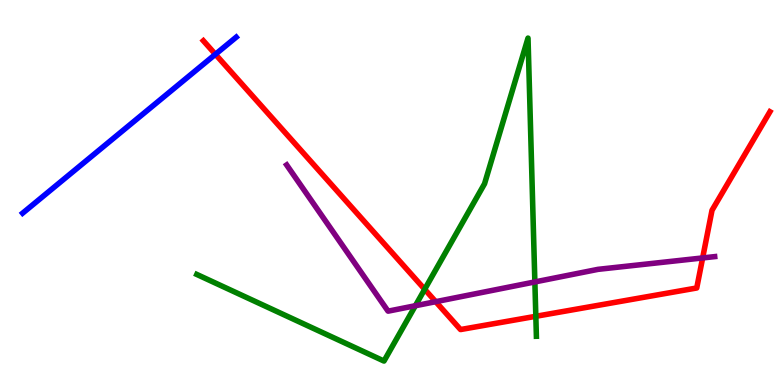[{'lines': ['blue', 'red'], 'intersections': [{'x': 2.78, 'y': 8.59}]}, {'lines': ['green', 'red'], 'intersections': [{'x': 5.48, 'y': 2.49}, {'x': 6.91, 'y': 1.78}]}, {'lines': ['purple', 'red'], 'intersections': [{'x': 5.62, 'y': 2.16}, {'x': 9.07, 'y': 3.3}]}, {'lines': ['blue', 'green'], 'intersections': []}, {'lines': ['blue', 'purple'], 'intersections': []}, {'lines': ['green', 'purple'], 'intersections': [{'x': 5.36, 'y': 2.06}, {'x': 6.9, 'y': 2.68}]}]